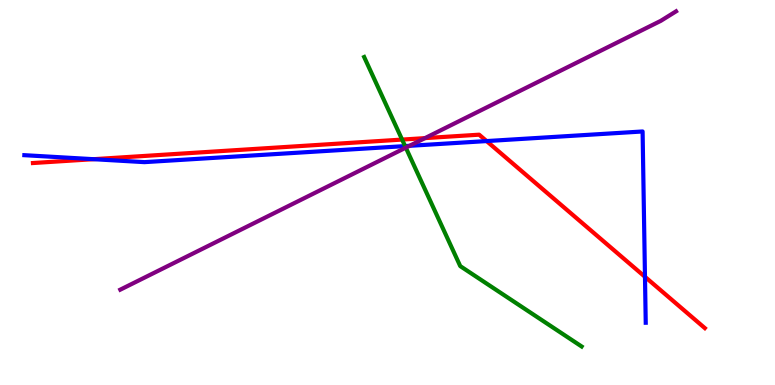[{'lines': ['blue', 'red'], 'intersections': [{'x': 1.21, 'y': 5.87}, {'x': 6.28, 'y': 6.34}, {'x': 8.32, 'y': 2.81}]}, {'lines': ['green', 'red'], 'intersections': [{'x': 5.19, 'y': 6.37}]}, {'lines': ['purple', 'red'], 'intersections': [{'x': 5.48, 'y': 6.41}]}, {'lines': ['blue', 'green'], 'intersections': [{'x': 5.23, 'y': 6.21}]}, {'lines': ['blue', 'purple'], 'intersections': [{'x': 5.28, 'y': 6.21}]}, {'lines': ['green', 'purple'], 'intersections': [{'x': 5.24, 'y': 6.16}]}]